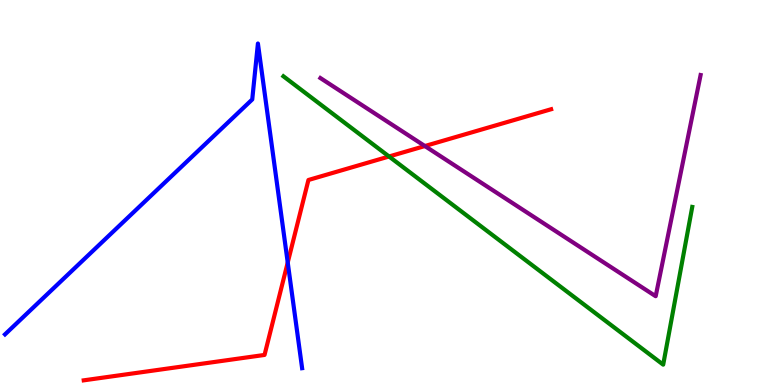[{'lines': ['blue', 'red'], 'intersections': [{'x': 3.71, 'y': 3.18}]}, {'lines': ['green', 'red'], 'intersections': [{'x': 5.02, 'y': 5.94}]}, {'lines': ['purple', 'red'], 'intersections': [{'x': 5.48, 'y': 6.21}]}, {'lines': ['blue', 'green'], 'intersections': []}, {'lines': ['blue', 'purple'], 'intersections': []}, {'lines': ['green', 'purple'], 'intersections': []}]